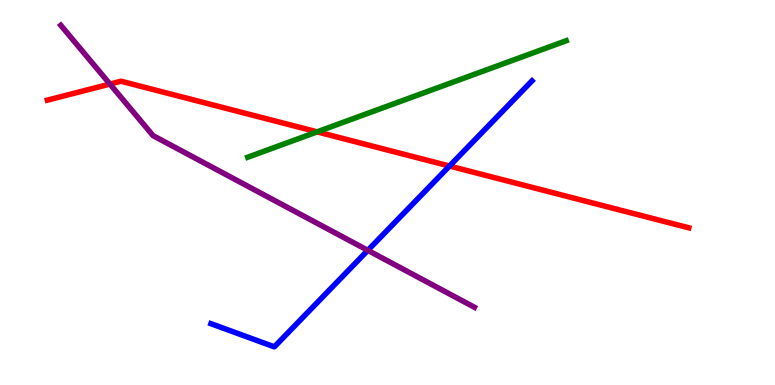[{'lines': ['blue', 'red'], 'intersections': [{'x': 5.8, 'y': 5.69}]}, {'lines': ['green', 'red'], 'intersections': [{'x': 4.09, 'y': 6.58}]}, {'lines': ['purple', 'red'], 'intersections': [{'x': 1.42, 'y': 7.82}]}, {'lines': ['blue', 'green'], 'intersections': []}, {'lines': ['blue', 'purple'], 'intersections': [{'x': 4.75, 'y': 3.5}]}, {'lines': ['green', 'purple'], 'intersections': []}]